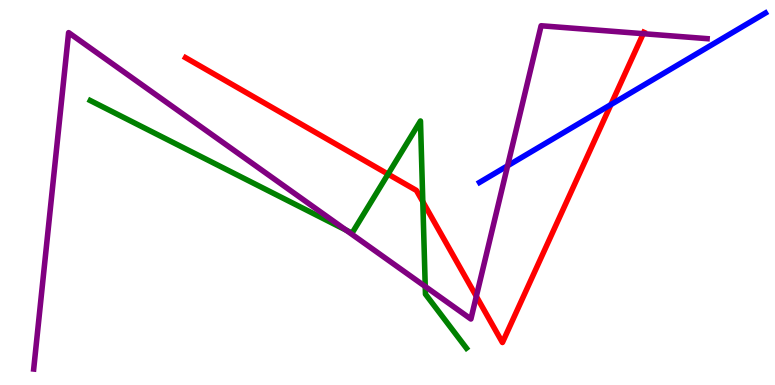[{'lines': ['blue', 'red'], 'intersections': [{'x': 7.88, 'y': 7.28}]}, {'lines': ['green', 'red'], 'intersections': [{'x': 5.01, 'y': 5.48}, {'x': 5.46, 'y': 4.76}]}, {'lines': ['purple', 'red'], 'intersections': [{'x': 6.15, 'y': 2.3}, {'x': 8.3, 'y': 9.12}]}, {'lines': ['blue', 'green'], 'intersections': []}, {'lines': ['blue', 'purple'], 'intersections': [{'x': 6.55, 'y': 5.69}]}, {'lines': ['green', 'purple'], 'intersections': [{'x': 4.46, 'y': 4.02}, {'x': 5.49, 'y': 2.56}]}]